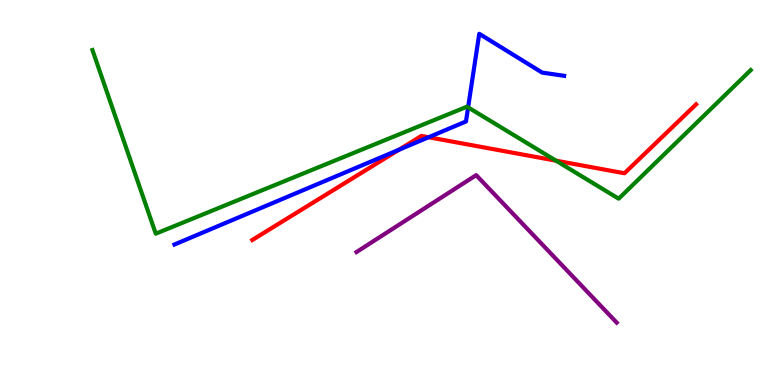[{'lines': ['blue', 'red'], 'intersections': [{'x': 5.15, 'y': 6.11}, {'x': 5.53, 'y': 6.44}]}, {'lines': ['green', 'red'], 'intersections': [{'x': 7.17, 'y': 5.83}]}, {'lines': ['purple', 'red'], 'intersections': []}, {'lines': ['blue', 'green'], 'intersections': [{'x': 6.04, 'y': 7.21}]}, {'lines': ['blue', 'purple'], 'intersections': []}, {'lines': ['green', 'purple'], 'intersections': []}]